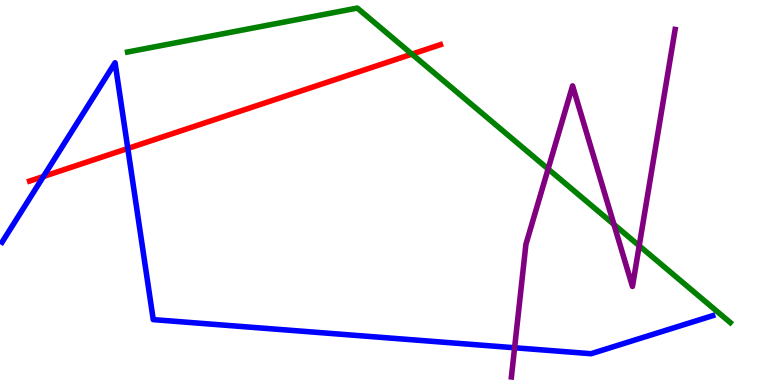[{'lines': ['blue', 'red'], 'intersections': [{'x': 0.561, 'y': 5.42}, {'x': 1.65, 'y': 6.14}]}, {'lines': ['green', 'red'], 'intersections': [{'x': 5.32, 'y': 8.59}]}, {'lines': ['purple', 'red'], 'intersections': []}, {'lines': ['blue', 'green'], 'intersections': []}, {'lines': ['blue', 'purple'], 'intersections': [{'x': 6.64, 'y': 0.967}]}, {'lines': ['green', 'purple'], 'intersections': [{'x': 7.07, 'y': 5.61}, {'x': 7.92, 'y': 4.17}, {'x': 8.25, 'y': 3.62}]}]